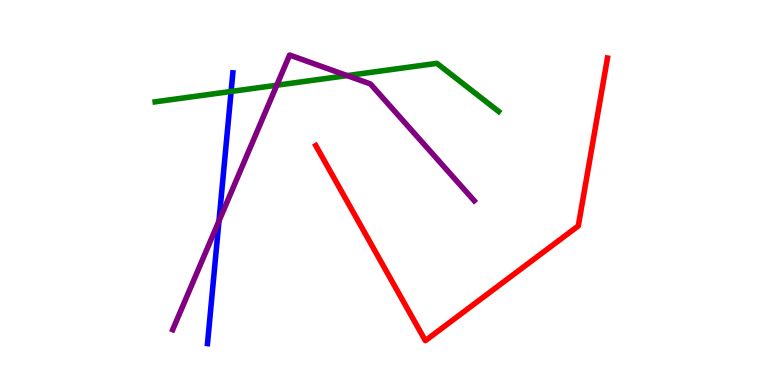[{'lines': ['blue', 'red'], 'intersections': []}, {'lines': ['green', 'red'], 'intersections': []}, {'lines': ['purple', 'red'], 'intersections': []}, {'lines': ['blue', 'green'], 'intersections': [{'x': 2.98, 'y': 7.62}]}, {'lines': ['blue', 'purple'], 'intersections': [{'x': 2.83, 'y': 4.26}]}, {'lines': ['green', 'purple'], 'intersections': [{'x': 3.57, 'y': 7.79}, {'x': 4.48, 'y': 8.04}]}]